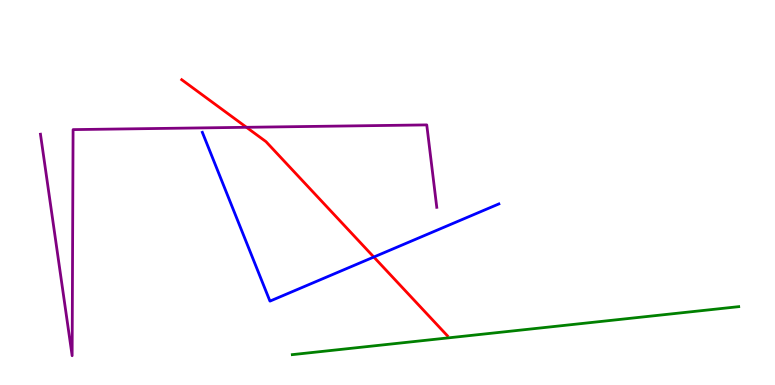[{'lines': ['blue', 'red'], 'intersections': [{'x': 4.82, 'y': 3.32}]}, {'lines': ['green', 'red'], 'intersections': []}, {'lines': ['purple', 'red'], 'intersections': [{'x': 3.18, 'y': 6.69}]}, {'lines': ['blue', 'green'], 'intersections': []}, {'lines': ['blue', 'purple'], 'intersections': []}, {'lines': ['green', 'purple'], 'intersections': []}]